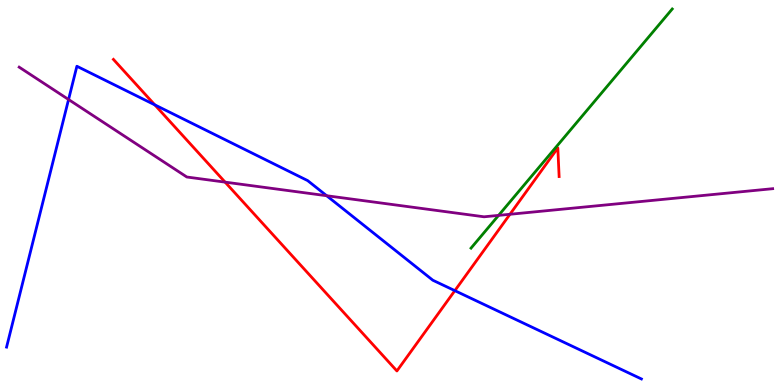[{'lines': ['blue', 'red'], 'intersections': [{'x': 2.0, 'y': 7.28}, {'x': 5.87, 'y': 2.45}]}, {'lines': ['green', 'red'], 'intersections': []}, {'lines': ['purple', 'red'], 'intersections': [{'x': 2.9, 'y': 5.27}, {'x': 6.58, 'y': 4.43}]}, {'lines': ['blue', 'green'], 'intersections': []}, {'lines': ['blue', 'purple'], 'intersections': [{'x': 0.885, 'y': 7.42}, {'x': 4.21, 'y': 4.92}]}, {'lines': ['green', 'purple'], 'intersections': [{'x': 6.43, 'y': 4.41}]}]